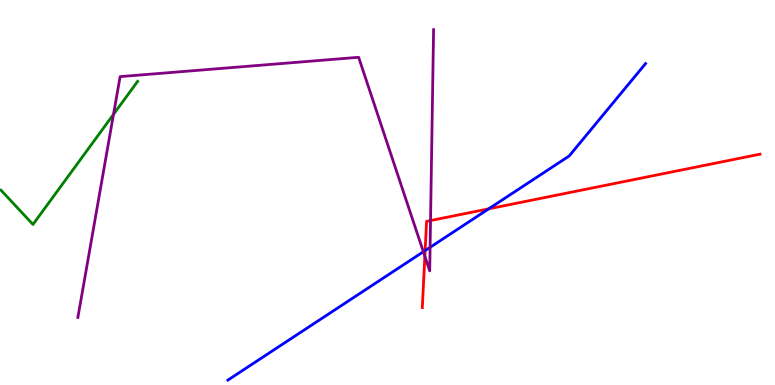[{'lines': ['blue', 'red'], 'intersections': [{'x': 5.49, 'y': 3.49}, {'x': 6.31, 'y': 4.58}]}, {'lines': ['green', 'red'], 'intersections': []}, {'lines': ['purple', 'red'], 'intersections': [{'x': 5.48, 'y': 3.34}, {'x': 5.56, 'y': 4.27}]}, {'lines': ['blue', 'green'], 'intersections': []}, {'lines': ['blue', 'purple'], 'intersections': [{'x': 5.46, 'y': 3.46}, {'x': 5.55, 'y': 3.58}]}, {'lines': ['green', 'purple'], 'intersections': [{'x': 1.46, 'y': 7.03}]}]